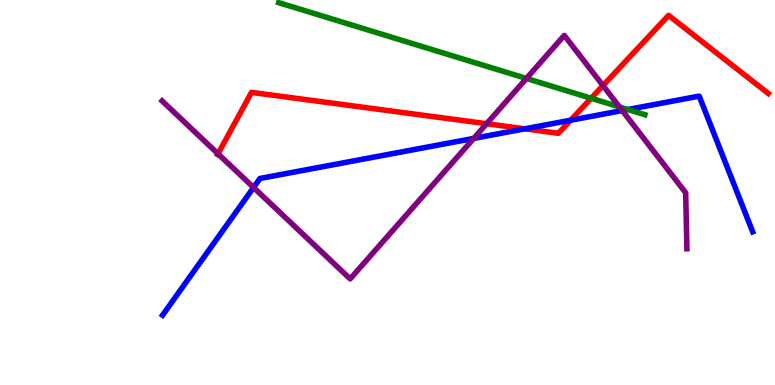[{'lines': ['blue', 'red'], 'intersections': [{'x': 6.77, 'y': 6.65}, {'x': 7.36, 'y': 6.88}]}, {'lines': ['green', 'red'], 'intersections': [{'x': 7.63, 'y': 7.45}]}, {'lines': ['purple', 'red'], 'intersections': [{'x': 2.81, 'y': 6.0}, {'x': 6.28, 'y': 6.79}, {'x': 7.78, 'y': 7.78}]}, {'lines': ['blue', 'green'], 'intersections': [{'x': 8.1, 'y': 7.16}]}, {'lines': ['blue', 'purple'], 'intersections': [{'x': 3.27, 'y': 5.13}, {'x': 6.11, 'y': 6.41}, {'x': 8.03, 'y': 7.13}]}, {'lines': ['green', 'purple'], 'intersections': [{'x': 6.79, 'y': 7.96}, {'x': 7.99, 'y': 7.22}]}]